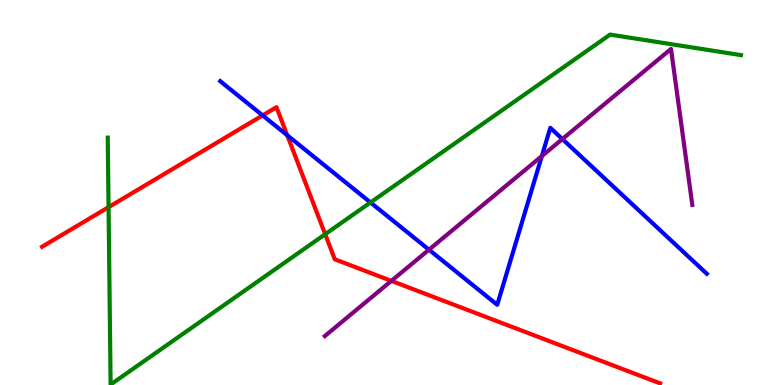[{'lines': ['blue', 'red'], 'intersections': [{'x': 3.39, 'y': 7.0}, {'x': 3.71, 'y': 6.49}]}, {'lines': ['green', 'red'], 'intersections': [{'x': 1.4, 'y': 4.62}, {'x': 4.2, 'y': 3.92}]}, {'lines': ['purple', 'red'], 'intersections': [{'x': 5.05, 'y': 2.7}]}, {'lines': ['blue', 'green'], 'intersections': [{'x': 4.78, 'y': 4.74}]}, {'lines': ['blue', 'purple'], 'intersections': [{'x': 5.54, 'y': 3.51}, {'x': 6.99, 'y': 5.95}, {'x': 7.26, 'y': 6.39}]}, {'lines': ['green', 'purple'], 'intersections': []}]